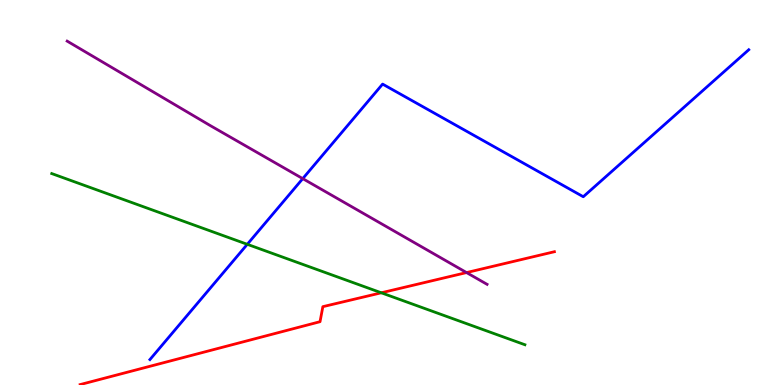[{'lines': ['blue', 'red'], 'intersections': []}, {'lines': ['green', 'red'], 'intersections': [{'x': 4.92, 'y': 2.4}]}, {'lines': ['purple', 'red'], 'intersections': [{'x': 6.02, 'y': 2.92}]}, {'lines': ['blue', 'green'], 'intersections': [{'x': 3.19, 'y': 3.65}]}, {'lines': ['blue', 'purple'], 'intersections': [{'x': 3.91, 'y': 5.36}]}, {'lines': ['green', 'purple'], 'intersections': []}]